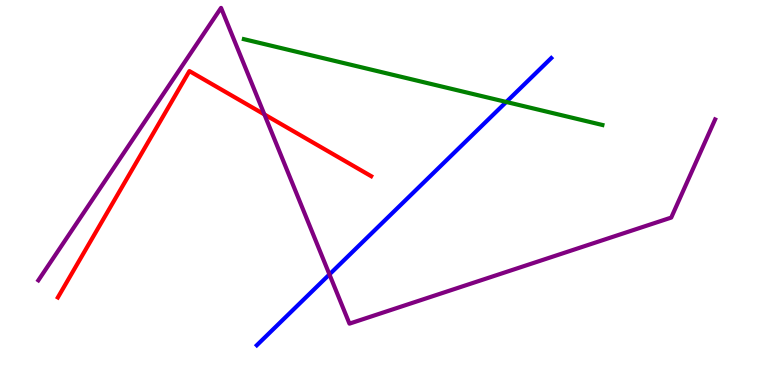[{'lines': ['blue', 'red'], 'intersections': []}, {'lines': ['green', 'red'], 'intersections': []}, {'lines': ['purple', 'red'], 'intersections': [{'x': 3.41, 'y': 7.03}]}, {'lines': ['blue', 'green'], 'intersections': [{'x': 6.53, 'y': 7.35}]}, {'lines': ['blue', 'purple'], 'intersections': [{'x': 4.25, 'y': 2.87}]}, {'lines': ['green', 'purple'], 'intersections': []}]